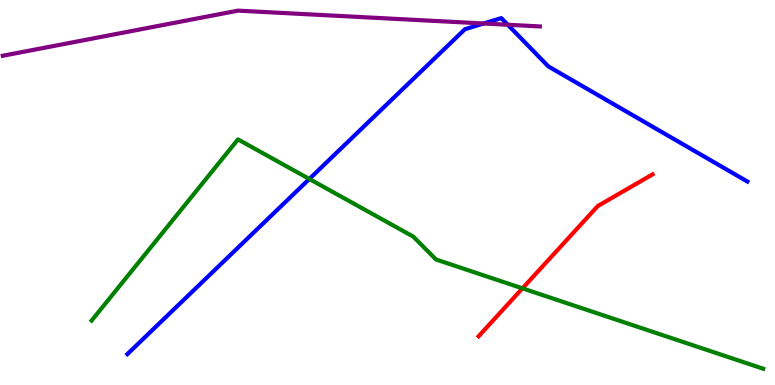[{'lines': ['blue', 'red'], 'intersections': []}, {'lines': ['green', 'red'], 'intersections': [{'x': 6.74, 'y': 2.51}]}, {'lines': ['purple', 'red'], 'intersections': []}, {'lines': ['blue', 'green'], 'intersections': [{'x': 3.99, 'y': 5.35}]}, {'lines': ['blue', 'purple'], 'intersections': [{'x': 6.24, 'y': 9.39}, {'x': 6.55, 'y': 9.36}]}, {'lines': ['green', 'purple'], 'intersections': []}]